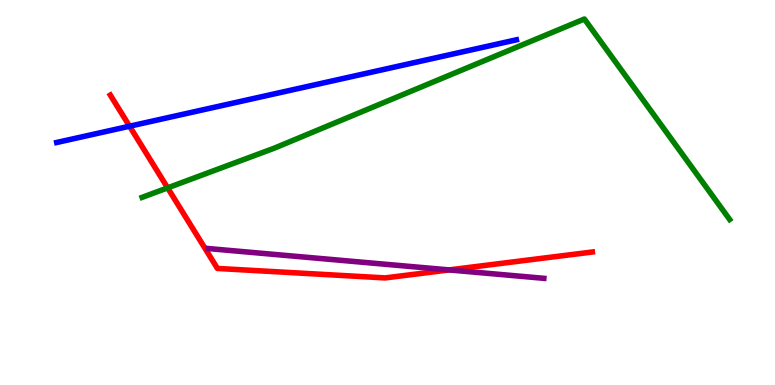[{'lines': ['blue', 'red'], 'intersections': [{'x': 1.67, 'y': 6.72}]}, {'lines': ['green', 'red'], 'intersections': [{'x': 2.16, 'y': 5.12}]}, {'lines': ['purple', 'red'], 'intersections': [{'x': 5.79, 'y': 2.99}]}, {'lines': ['blue', 'green'], 'intersections': []}, {'lines': ['blue', 'purple'], 'intersections': []}, {'lines': ['green', 'purple'], 'intersections': []}]